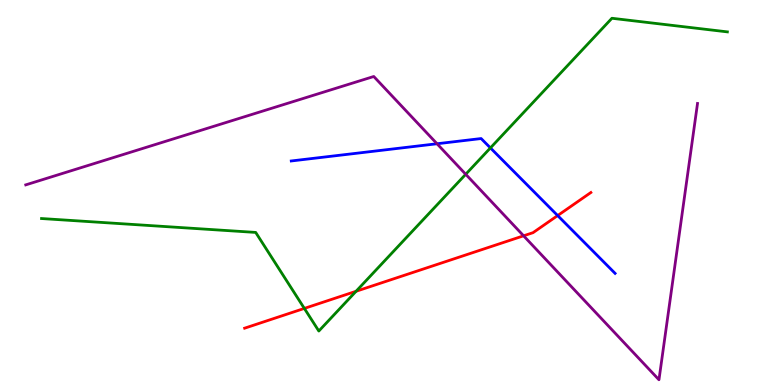[{'lines': ['blue', 'red'], 'intersections': [{'x': 7.2, 'y': 4.4}]}, {'lines': ['green', 'red'], 'intersections': [{'x': 3.93, 'y': 1.99}, {'x': 4.59, 'y': 2.43}]}, {'lines': ['purple', 'red'], 'intersections': [{'x': 6.76, 'y': 3.88}]}, {'lines': ['blue', 'green'], 'intersections': [{'x': 6.33, 'y': 6.16}]}, {'lines': ['blue', 'purple'], 'intersections': [{'x': 5.64, 'y': 6.27}]}, {'lines': ['green', 'purple'], 'intersections': [{'x': 6.01, 'y': 5.47}]}]